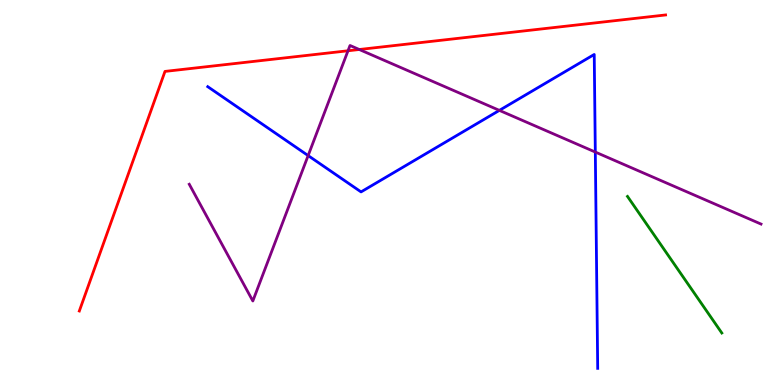[{'lines': ['blue', 'red'], 'intersections': []}, {'lines': ['green', 'red'], 'intersections': []}, {'lines': ['purple', 'red'], 'intersections': [{'x': 4.49, 'y': 8.68}, {'x': 4.64, 'y': 8.71}]}, {'lines': ['blue', 'green'], 'intersections': []}, {'lines': ['blue', 'purple'], 'intersections': [{'x': 3.98, 'y': 5.96}, {'x': 6.44, 'y': 7.13}, {'x': 7.68, 'y': 6.05}]}, {'lines': ['green', 'purple'], 'intersections': []}]